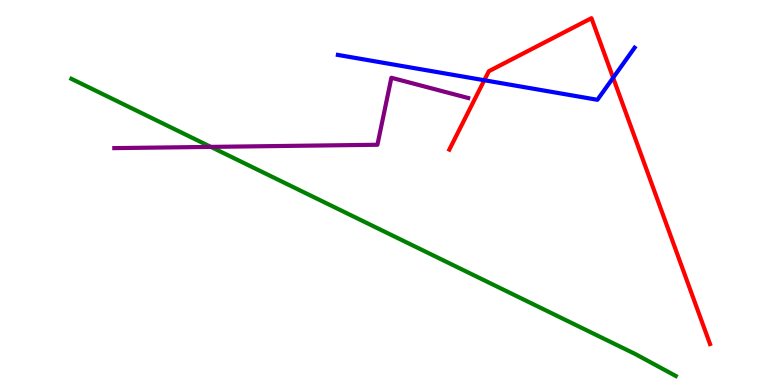[{'lines': ['blue', 'red'], 'intersections': [{'x': 6.25, 'y': 7.92}, {'x': 7.91, 'y': 7.98}]}, {'lines': ['green', 'red'], 'intersections': []}, {'lines': ['purple', 'red'], 'intersections': []}, {'lines': ['blue', 'green'], 'intersections': []}, {'lines': ['blue', 'purple'], 'intersections': []}, {'lines': ['green', 'purple'], 'intersections': [{'x': 2.72, 'y': 6.18}]}]